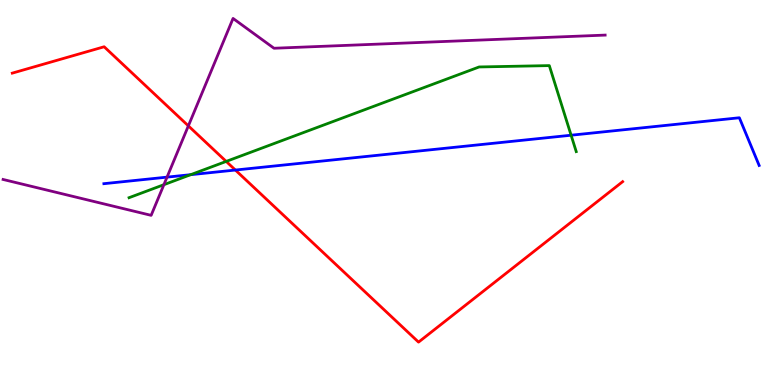[{'lines': ['blue', 'red'], 'intersections': [{'x': 3.04, 'y': 5.58}]}, {'lines': ['green', 'red'], 'intersections': [{'x': 2.92, 'y': 5.81}]}, {'lines': ['purple', 'red'], 'intersections': [{'x': 2.43, 'y': 6.73}]}, {'lines': ['blue', 'green'], 'intersections': [{'x': 2.46, 'y': 5.46}, {'x': 7.37, 'y': 6.49}]}, {'lines': ['blue', 'purple'], 'intersections': [{'x': 2.16, 'y': 5.4}]}, {'lines': ['green', 'purple'], 'intersections': [{'x': 2.11, 'y': 5.2}]}]